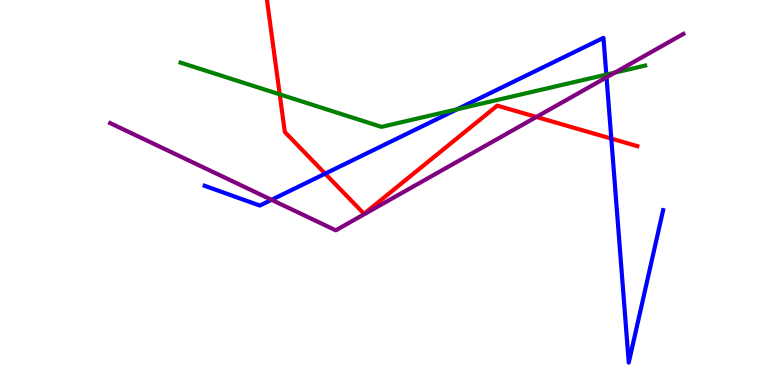[{'lines': ['blue', 'red'], 'intersections': [{'x': 4.2, 'y': 5.49}, {'x': 7.89, 'y': 6.4}]}, {'lines': ['green', 'red'], 'intersections': [{'x': 3.61, 'y': 7.55}]}, {'lines': ['purple', 'red'], 'intersections': [{'x': 6.92, 'y': 6.96}]}, {'lines': ['blue', 'green'], 'intersections': [{'x': 5.9, 'y': 7.16}, {'x': 7.82, 'y': 8.06}]}, {'lines': ['blue', 'purple'], 'intersections': [{'x': 3.5, 'y': 4.81}, {'x': 7.83, 'y': 7.99}]}, {'lines': ['green', 'purple'], 'intersections': [{'x': 7.93, 'y': 8.11}]}]